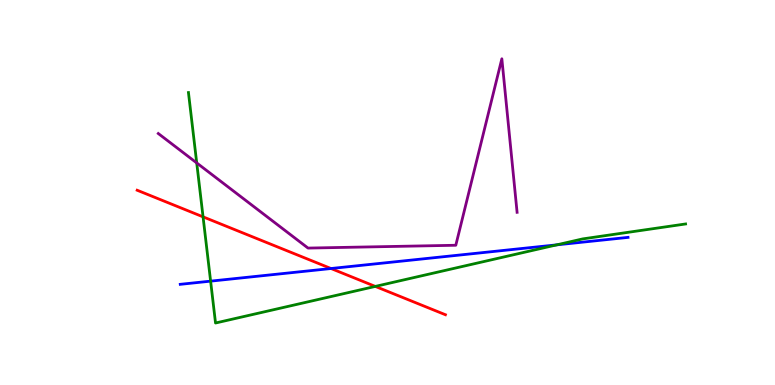[{'lines': ['blue', 'red'], 'intersections': [{'x': 4.27, 'y': 3.03}]}, {'lines': ['green', 'red'], 'intersections': [{'x': 2.62, 'y': 4.37}, {'x': 4.84, 'y': 2.56}]}, {'lines': ['purple', 'red'], 'intersections': []}, {'lines': ['blue', 'green'], 'intersections': [{'x': 2.72, 'y': 2.7}, {'x': 7.18, 'y': 3.64}]}, {'lines': ['blue', 'purple'], 'intersections': []}, {'lines': ['green', 'purple'], 'intersections': [{'x': 2.54, 'y': 5.77}]}]